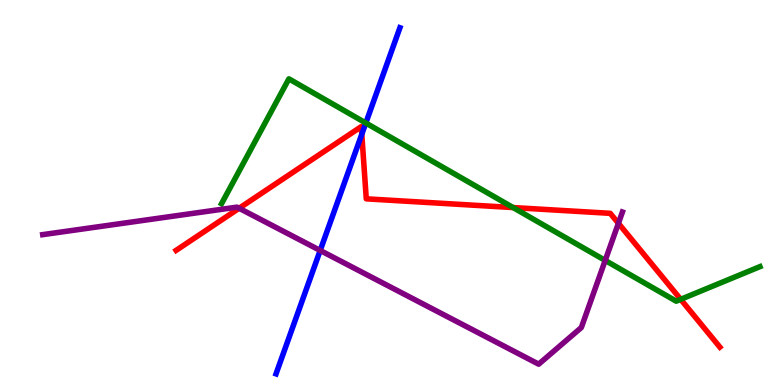[{'lines': ['blue', 'red'], 'intersections': [{'x': 4.67, 'y': 6.51}]}, {'lines': ['green', 'red'], 'intersections': [{'x': 6.62, 'y': 4.61}, {'x': 8.78, 'y': 2.23}]}, {'lines': ['purple', 'red'], 'intersections': [{'x': 3.09, 'y': 4.59}, {'x': 7.98, 'y': 4.2}]}, {'lines': ['blue', 'green'], 'intersections': [{'x': 4.72, 'y': 6.81}]}, {'lines': ['blue', 'purple'], 'intersections': [{'x': 4.13, 'y': 3.49}]}, {'lines': ['green', 'purple'], 'intersections': [{'x': 7.81, 'y': 3.24}]}]